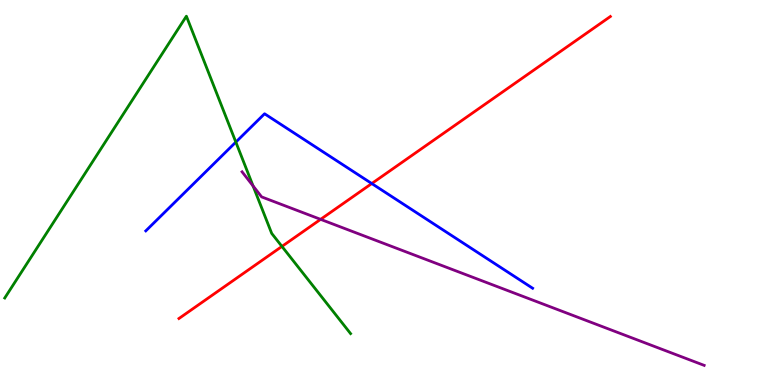[{'lines': ['blue', 'red'], 'intersections': [{'x': 4.8, 'y': 5.23}]}, {'lines': ['green', 'red'], 'intersections': [{'x': 3.64, 'y': 3.6}]}, {'lines': ['purple', 'red'], 'intersections': [{'x': 4.14, 'y': 4.3}]}, {'lines': ['blue', 'green'], 'intersections': [{'x': 3.04, 'y': 6.31}]}, {'lines': ['blue', 'purple'], 'intersections': []}, {'lines': ['green', 'purple'], 'intersections': [{'x': 3.27, 'y': 5.17}]}]